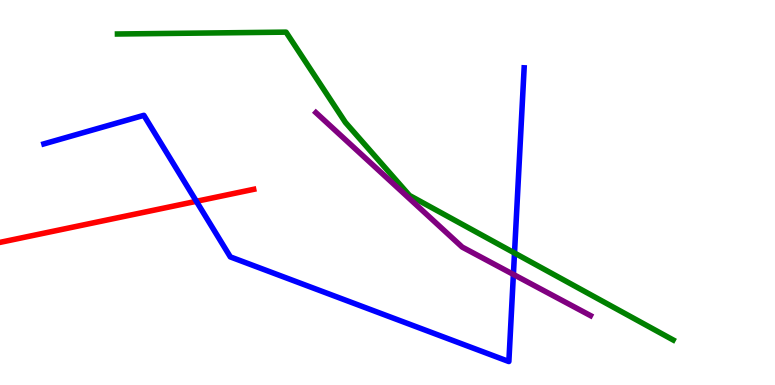[{'lines': ['blue', 'red'], 'intersections': [{'x': 2.53, 'y': 4.77}]}, {'lines': ['green', 'red'], 'intersections': []}, {'lines': ['purple', 'red'], 'intersections': []}, {'lines': ['blue', 'green'], 'intersections': [{'x': 6.64, 'y': 3.43}]}, {'lines': ['blue', 'purple'], 'intersections': [{'x': 6.62, 'y': 2.87}]}, {'lines': ['green', 'purple'], 'intersections': []}]